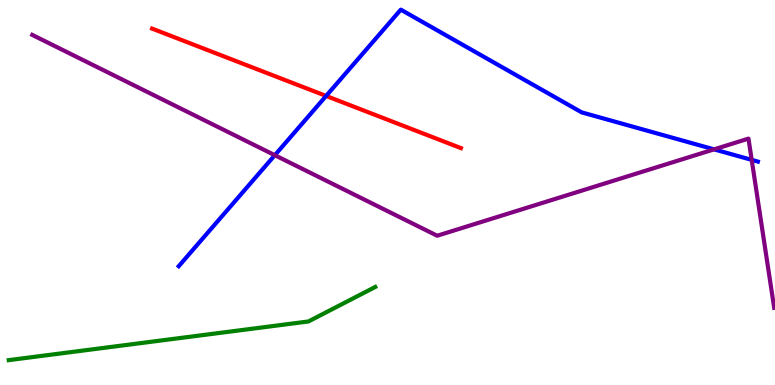[{'lines': ['blue', 'red'], 'intersections': [{'x': 4.21, 'y': 7.51}]}, {'lines': ['green', 'red'], 'intersections': []}, {'lines': ['purple', 'red'], 'intersections': []}, {'lines': ['blue', 'green'], 'intersections': []}, {'lines': ['blue', 'purple'], 'intersections': [{'x': 3.55, 'y': 5.97}, {'x': 9.21, 'y': 6.12}, {'x': 9.7, 'y': 5.85}]}, {'lines': ['green', 'purple'], 'intersections': []}]